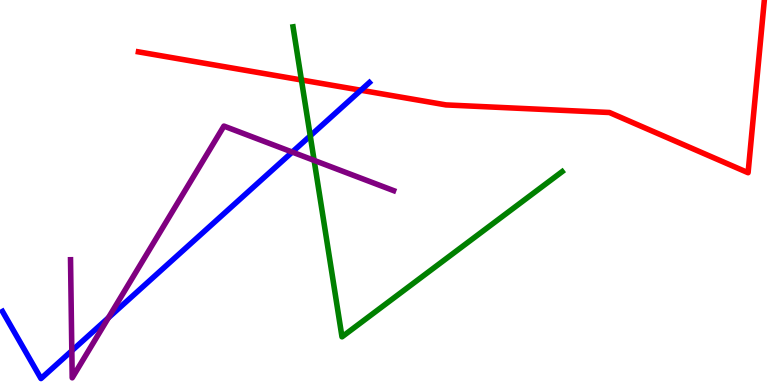[{'lines': ['blue', 'red'], 'intersections': [{'x': 4.66, 'y': 7.66}]}, {'lines': ['green', 'red'], 'intersections': [{'x': 3.89, 'y': 7.92}]}, {'lines': ['purple', 'red'], 'intersections': []}, {'lines': ['blue', 'green'], 'intersections': [{'x': 4.0, 'y': 6.47}]}, {'lines': ['blue', 'purple'], 'intersections': [{'x': 0.927, 'y': 0.89}, {'x': 1.4, 'y': 1.75}, {'x': 3.77, 'y': 6.05}]}, {'lines': ['green', 'purple'], 'intersections': [{'x': 4.05, 'y': 5.83}]}]